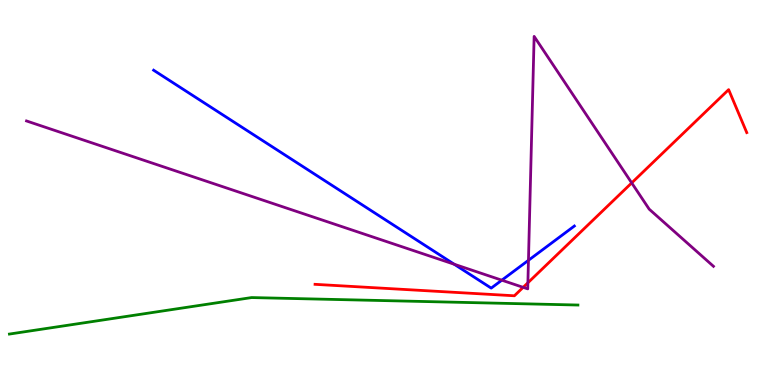[{'lines': ['blue', 'red'], 'intersections': []}, {'lines': ['green', 'red'], 'intersections': []}, {'lines': ['purple', 'red'], 'intersections': [{'x': 6.75, 'y': 2.54}, {'x': 6.81, 'y': 2.65}, {'x': 8.15, 'y': 5.25}]}, {'lines': ['blue', 'green'], 'intersections': []}, {'lines': ['blue', 'purple'], 'intersections': [{'x': 5.86, 'y': 3.14}, {'x': 6.48, 'y': 2.72}, {'x': 6.82, 'y': 3.24}]}, {'lines': ['green', 'purple'], 'intersections': []}]